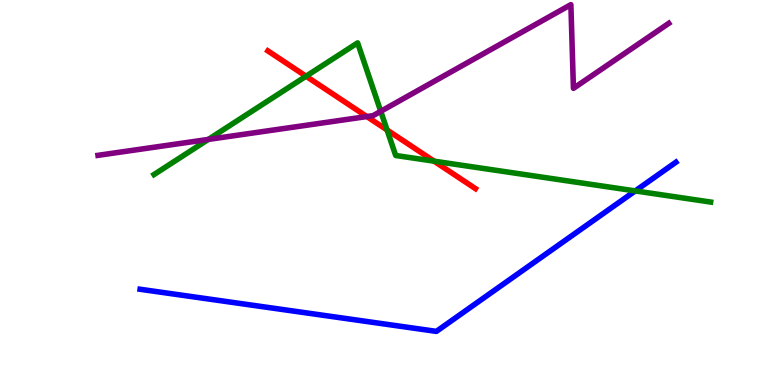[{'lines': ['blue', 'red'], 'intersections': []}, {'lines': ['green', 'red'], 'intersections': [{'x': 3.95, 'y': 8.02}, {'x': 4.99, 'y': 6.62}, {'x': 5.6, 'y': 5.81}]}, {'lines': ['purple', 'red'], 'intersections': [{'x': 4.73, 'y': 6.97}]}, {'lines': ['blue', 'green'], 'intersections': [{'x': 8.2, 'y': 5.04}]}, {'lines': ['blue', 'purple'], 'intersections': []}, {'lines': ['green', 'purple'], 'intersections': [{'x': 2.69, 'y': 6.38}, {'x': 4.91, 'y': 7.11}]}]